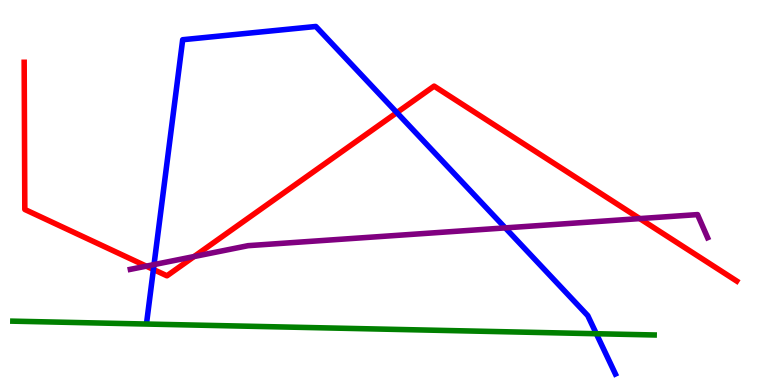[{'lines': ['blue', 'red'], 'intersections': [{'x': 1.98, 'y': 3.0}, {'x': 5.12, 'y': 7.08}]}, {'lines': ['green', 'red'], 'intersections': []}, {'lines': ['purple', 'red'], 'intersections': [{'x': 1.89, 'y': 3.09}, {'x': 2.5, 'y': 3.34}, {'x': 8.25, 'y': 4.32}]}, {'lines': ['blue', 'green'], 'intersections': [{'x': 7.69, 'y': 1.33}]}, {'lines': ['blue', 'purple'], 'intersections': [{'x': 1.99, 'y': 3.13}, {'x': 6.52, 'y': 4.08}]}, {'lines': ['green', 'purple'], 'intersections': []}]